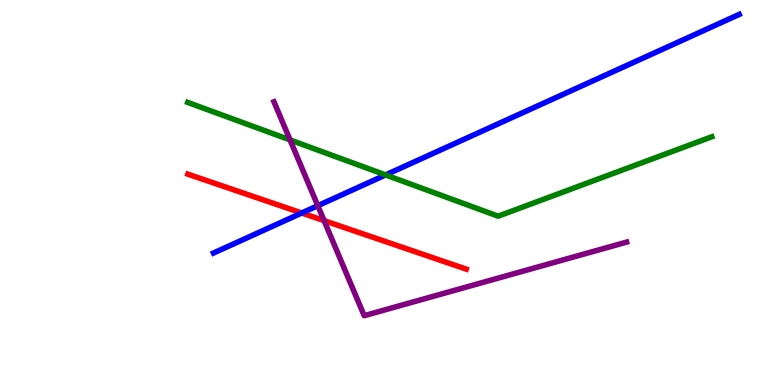[{'lines': ['blue', 'red'], 'intersections': [{'x': 3.89, 'y': 4.47}]}, {'lines': ['green', 'red'], 'intersections': []}, {'lines': ['purple', 'red'], 'intersections': [{'x': 4.18, 'y': 4.27}]}, {'lines': ['blue', 'green'], 'intersections': [{'x': 4.98, 'y': 5.46}]}, {'lines': ['blue', 'purple'], 'intersections': [{'x': 4.1, 'y': 4.66}]}, {'lines': ['green', 'purple'], 'intersections': [{'x': 3.74, 'y': 6.37}]}]